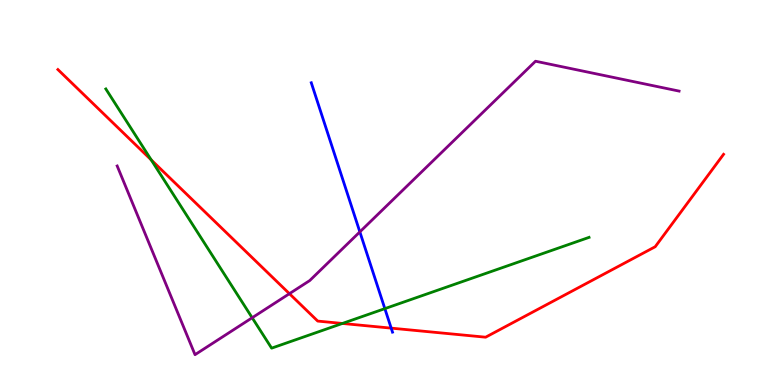[{'lines': ['blue', 'red'], 'intersections': [{'x': 5.05, 'y': 1.48}]}, {'lines': ['green', 'red'], 'intersections': [{'x': 1.95, 'y': 5.85}, {'x': 4.42, 'y': 1.6}]}, {'lines': ['purple', 'red'], 'intersections': [{'x': 3.73, 'y': 2.37}]}, {'lines': ['blue', 'green'], 'intersections': [{'x': 4.97, 'y': 1.98}]}, {'lines': ['blue', 'purple'], 'intersections': [{'x': 4.64, 'y': 3.98}]}, {'lines': ['green', 'purple'], 'intersections': [{'x': 3.25, 'y': 1.75}]}]